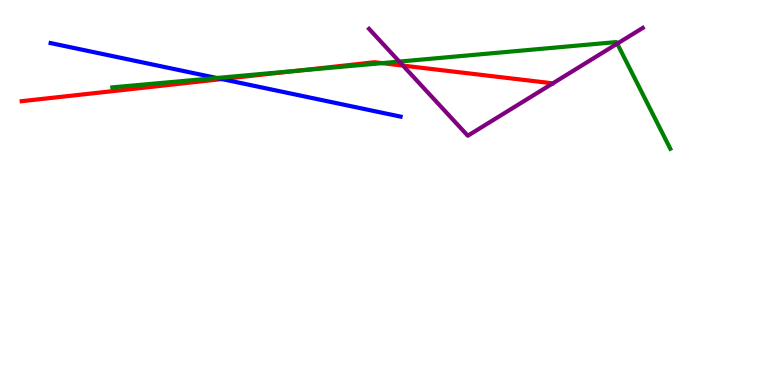[{'lines': ['blue', 'red'], 'intersections': [{'x': 2.86, 'y': 7.95}]}, {'lines': ['green', 'red'], 'intersections': [{'x': 3.84, 'y': 8.16}, {'x': 4.93, 'y': 8.36}]}, {'lines': ['purple', 'red'], 'intersections': [{'x': 5.2, 'y': 8.3}]}, {'lines': ['blue', 'green'], 'intersections': [{'x': 2.8, 'y': 7.97}]}, {'lines': ['blue', 'purple'], 'intersections': []}, {'lines': ['green', 'purple'], 'intersections': [{'x': 5.15, 'y': 8.4}, {'x': 7.96, 'y': 8.87}]}]